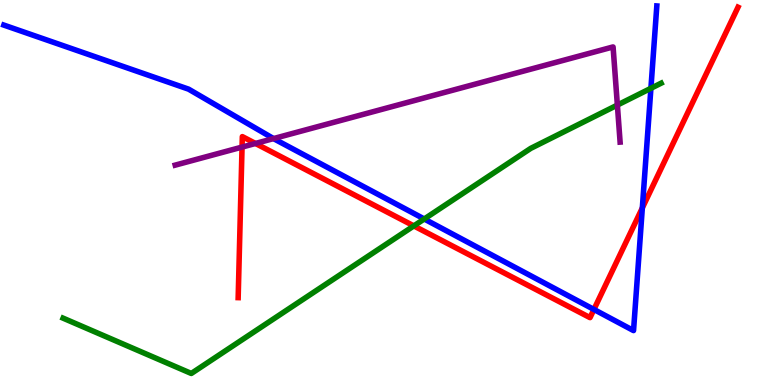[{'lines': ['blue', 'red'], 'intersections': [{'x': 7.66, 'y': 1.96}, {'x': 8.29, 'y': 4.6}]}, {'lines': ['green', 'red'], 'intersections': [{'x': 5.34, 'y': 4.13}]}, {'lines': ['purple', 'red'], 'intersections': [{'x': 3.12, 'y': 6.18}, {'x': 3.3, 'y': 6.27}]}, {'lines': ['blue', 'green'], 'intersections': [{'x': 5.47, 'y': 4.31}, {'x': 8.4, 'y': 7.71}]}, {'lines': ['blue', 'purple'], 'intersections': [{'x': 3.53, 'y': 6.4}]}, {'lines': ['green', 'purple'], 'intersections': [{'x': 7.97, 'y': 7.27}]}]